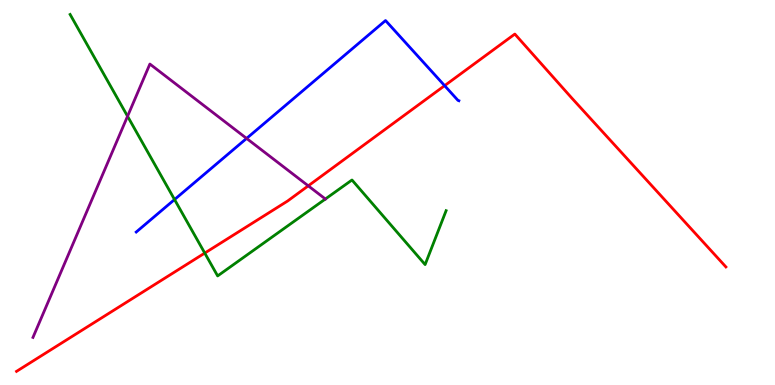[{'lines': ['blue', 'red'], 'intersections': [{'x': 5.74, 'y': 7.78}]}, {'lines': ['green', 'red'], 'intersections': [{'x': 2.64, 'y': 3.43}]}, {'lines': ['purple', 'red'], 'intersections': [{'x': 3.98, 'y': 5.17}]}, {'lines': ['blue', 'green'], 'intersections': [{'x': 2.25, 'y': 4.82}]}, {'lines': ['blue', 'purple'], 'intersections': [{'x': 3.18, 'y': 6.4}]}, {'lines': ['green', 'purple'], 'intersections': [{'x': 1.65, 'y': 6.98}, {'x': 4.2, 'y': 4.83}]}]